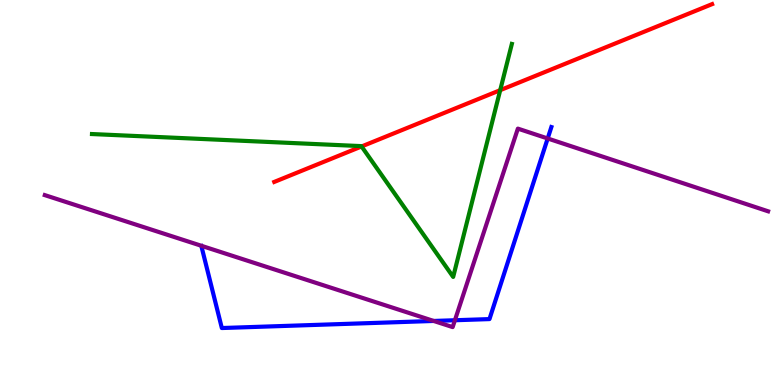[{'lines': ['blue', 'red'], 'intersections': []}, {'lines': ['green', 'red'], 'intersections': [{'x': 4.67, 'y': 6.2}, {'x': 6.45, 'y': 7.66}]}, {'lines': ['purple', 'red'], 'intersections': []}, {'lines': ['blue', 'green'], 'intersections': []}, {'lines': ['blue', 'purple'], 'intersections': [{'x': 5.6, 'y': 1.66}, {'x': 5.87, 'y': 1.68}, {'x': 7.07, 'y': 6.4}]}, {'lines': ['green', 'purple'], 'intersections': []}]